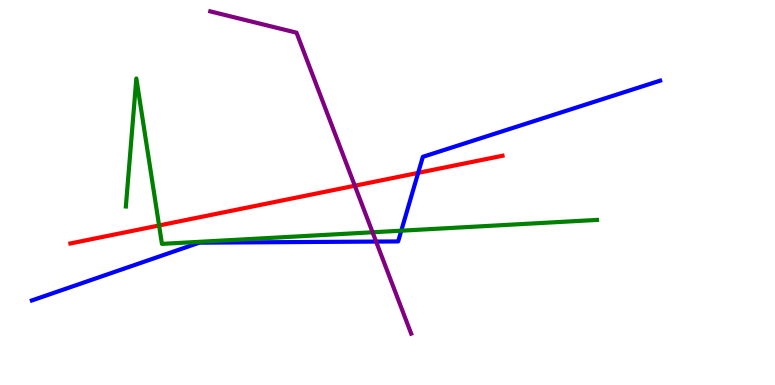[{'lines': ['blue', 'red'], 'intersections': [{'x': 5.4, 'y': 5.51}]}, {'lines': ['green', 'red'], 'intersections': [{'x': 2.05, 'y': 4.14}]}, {'lines': ['purple', 'red'], 'intersections': [{'x': 4.58, 'y': 5.18}]}, {'lines': ['blue', 'green'], 'intersections': [{'x': 5.18, 'y': 4.01}]}, {'lines': ['blue', 'purple'], 'intersections': [{'x': 4.85, 'y': 3.73}]}, {'lines': ['green', 'purple'], 'intersections': [{'x': 4.81, 'y': 3.97}]}]